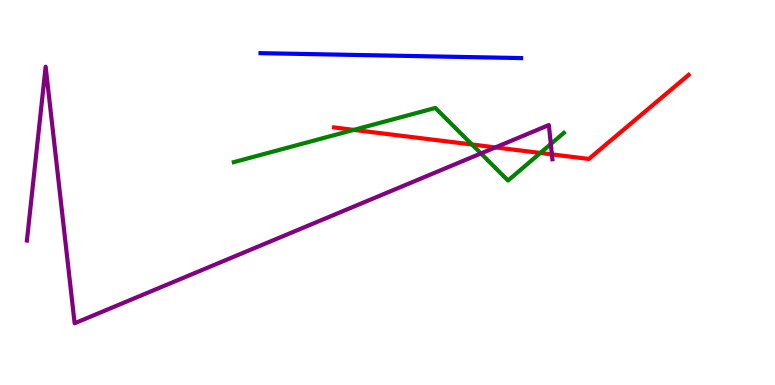[{'lines': ['blue', 'red'], 'intersections': []}, {'lines': ['green', 'red'], 'intersections': [{'x': 4.56, 'y': 6.63}, {'x': 6.09, 'y': 6.25}, {'x': 6.97, 'y': 6.03}]}, {'lines': ['purple', 'red'], 'intersections': [{'x': 6.39, 'y': 6.17}, {'x': 7.12, 'y': 5.99}]}, {'lines': ['blue', 'green'], 'intersections': []}, {'lines': ['blue', 'purple'], 'intersections': []}, {'lines': ['green', 'purple'], 'intersections': [{'x': 6.21, 'y': 6.01}, {'x': 7.11, 'y': 6.26}]}]